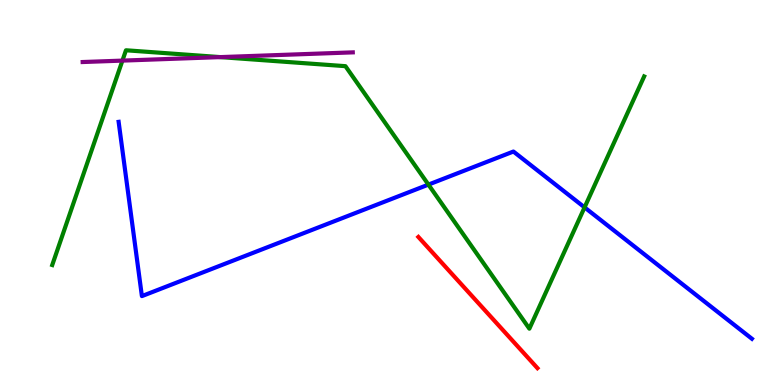[{'lines': ['blue', 'red'], 'intersections': []}, {'lines': ['green', 'red'], 'intersections': []}, {'lines': ['purple', 'red'], 'intersections': []}, {'lines': ['blue', 'green'], 'intersections': [{'x': 5.53, 'y': 5.2}, {'x': 7.54, 'y': 4.61}]}, {'lines': ['blue', 'purple'], 'intersections': []}, {'lines': ['green', 'purple'], 'intersections': [{'x': 1.58, 'y': 8.43}, {'x': 2.84, 'y': 8.52}]}]